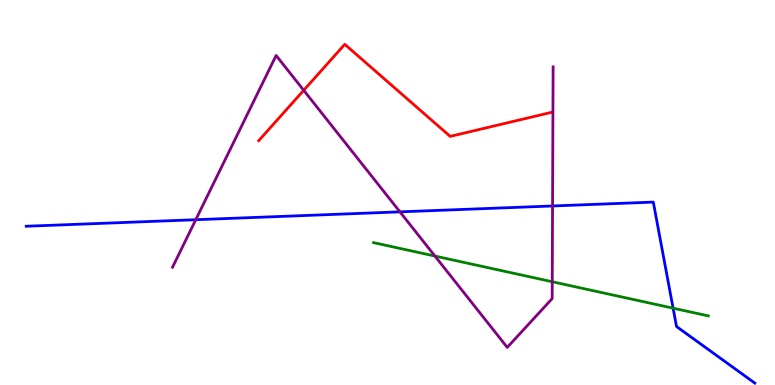[{'lines': ['blue', 'red'], 'intersections': []}, {'lines': ['green', 'red'], 'intersections': []}, {'lines': ['purple', 'red'], 'intersections': [{'x': 3.92, 'y': 7.65}]}, {'lines': ['blue', 'green'], 'intersections': [{'x': 8.69, 'y': 2.0}]}, {'lines': ['blue', 'purple'], 'intersections': [{'x': 2.53, 'y': 4.29}, {'x': 5.16, 'y': 4.5}, {'x': 7.13, 'y': 4.65}]}, {'lines': ['green', 'purple'], 'intersections': [{'x': 5.61, 'y': 3.35}, {'x': 7.13, 'y': 2.68}]}]